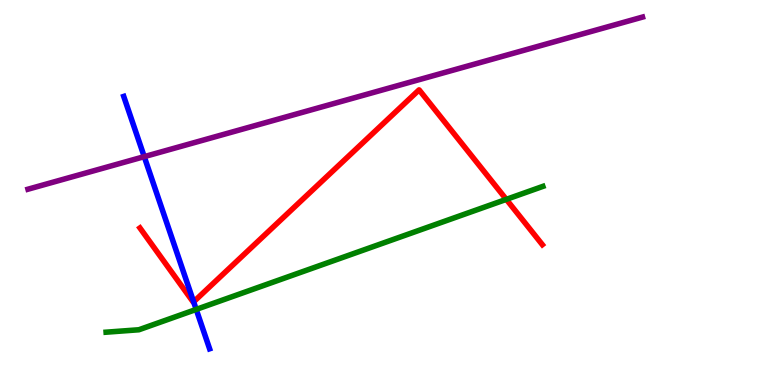[{'lines': ['blue', 'red'], 'intersections': [{'x': 2.5, 'y': 2.16}]}, {'lines': ['green', 'red'], 'intersections': [{'x': 6.53, 'y': 4.82}]}, {'lines': ['purple', 'red'], 'intersections': []}, {'lines': ['blue', 'green'], 'intersections': [{'x': 2.53, 'y': 1.96}]}, {'lines': ['blue', 'purple'], 'intersections': [{'x': 1.86, 'y': 5.93}]}, {'lines': ['green', 'purple'], 'intersections': []}]